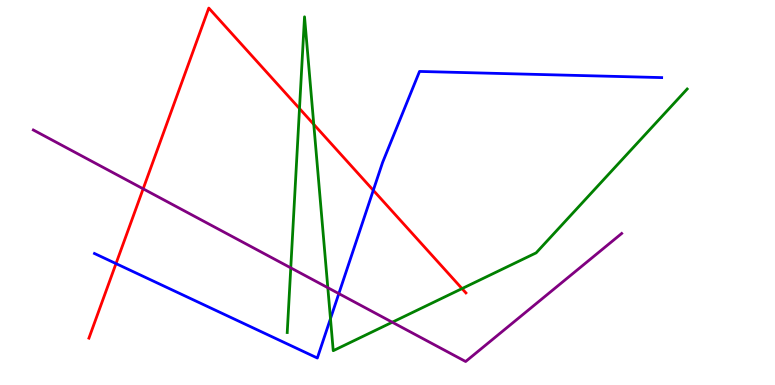[{'lines': ['blue', 'red'], 'intersections': [{'x': 1.5, 'y': 3.15}, {'x': 4.82, 'y': 5.06}]}, {'lines': ['green', 'red'], 'intersections': [{'x': 3.86, 'y': 7.18}, {'x': 4.05, 'y': 6.77}, {'x': 5.96, 'y': 2.5}]}, {'lines': ['purple', 'red'], 'intersections': [{'x': 1.85, 'y': 5.1}]}, {'lines': ['blue', 'green'], 'intersections': [{'x': 4.26, 'y': 1.72}]}, {'lines': ['blue', 'purple'], 'intersections': [{'x': 4.37, 'y': 2.37}]}, {'lines': ['green', 'purple'], 'intersections': [{'x': 3.75, 'y': 3.04}, {'x': 4.23, 'y': 2.53}, {'x': 5.06, 'y': 1.63}]}]